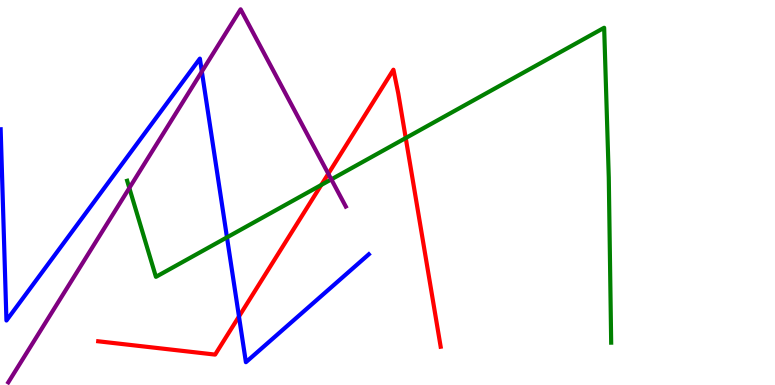[{'lines': ['blue', 'red'], 'intersections': [{'x': 3.08, 'y': 1.78}]}, {'lines': ['green', 'red'], 'intersections': [{'x': 4.15, 'y': 5.2}, {'x': 5.24, 'y': 6.41}]}, {'lines': ['purple', 'red'], 'intersections': [{'x': 4.24, 'y': 5.49}]}, {'lines': ['blue', 'green'], 'intersections': [{'x': 2.93, 'y': 3.83}]}, {'lines': ['blue', 'purple'], 'intersections': [{'x': 2.6, 'y': 8.14}]}, {'lines': ['green', 'purple'], 'intersections': [{'x': 1.67, 'y': 5.12}, {'x': 4.27, 'y': 5.34}]}]